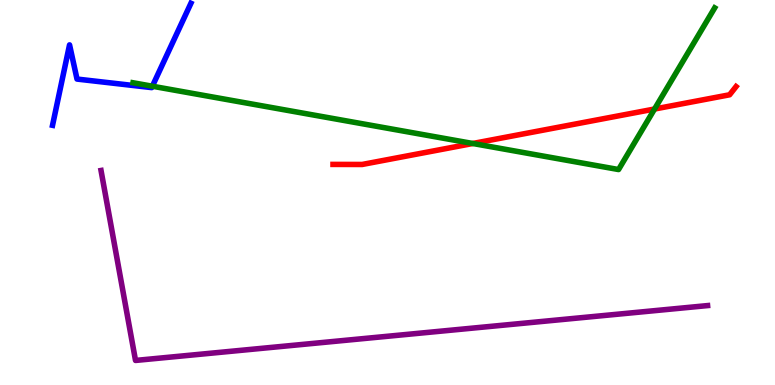[{'lines': ['blue', 'red'], 'intersections': []}, {'lines': ['green', 'red'], 'intersections': [{'x': 6.1, 'y': 6.27}, {'x': 8.45, 'y': 7.17}]}, {'lines': ['purple', 'red'], 'intersections': []}, {'lines': ['blue', 'green'], 'intersections': [{'x': 1.97, 'y': 7.76}]}, {'lines': ['blue', 'purple'], 'intersections': []}, {'lines': ['green', 'purple'], 'intersections': []}]